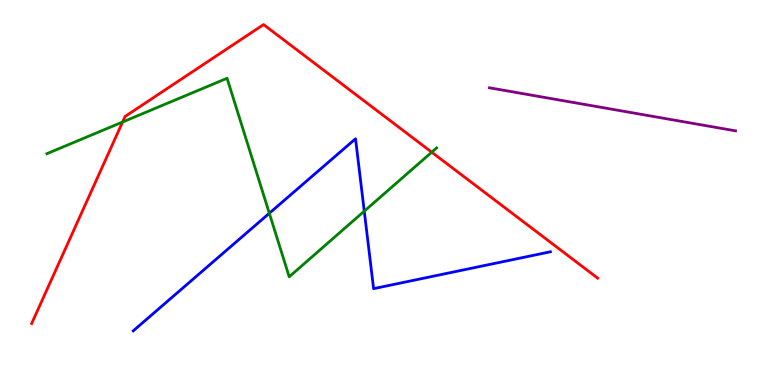[{'lines': ['blue', 'red'], 'intersections': []}, {'lines': ['green', 'red'], 'intersections': [{'x': 1.58, 'y': 6.83}, {'x': 5.57, 'y': 6.05}]}, {'lines': ['purple', 'red'], 'intersections': []}, {'lines': ['blue', 'green'], 'intersections': [{'x': 3.48, 'y': 4.46}, {'x': 4.7, 'y': 4.51}]}, {'lines': ['blue', 'purple'], 'intersections': []}, {'lines': ['green', 'purple'], 'intersections': []}]